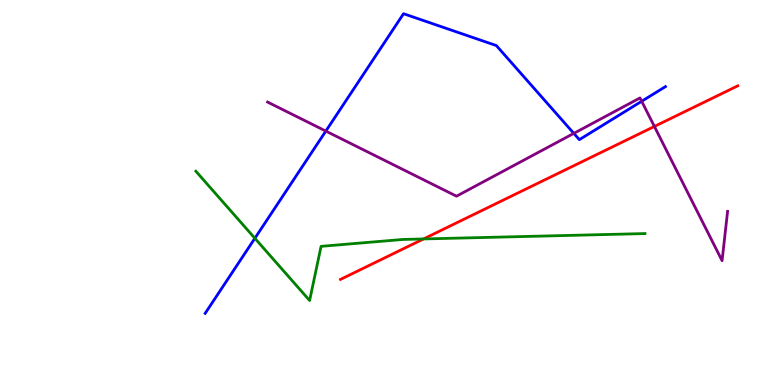[{'lines': ['blue', 'red'], 'intersections': []}, {'lines': ['green', 'red'], 'intersections': [{'x': 5.46, 'y': 3.79}]}, {'lines': ['purple', 'red'], 'intersections': [{'x': 8.44, 'y': 6.72}]}, {'lines': ['blue', 'green'], 'intersections': [{'x': 3.29, 'y': 3.81}]}, {'lines': ['blue', 'purple'], 'intersections': [{'x': 4.2, 'y': 6.6}, {'x': 7.4, 'y': 6.54}, {'x': 8.28, 'y': 7.37}]}, {'lines': ['green', 'purple'], 'intersections': []}]